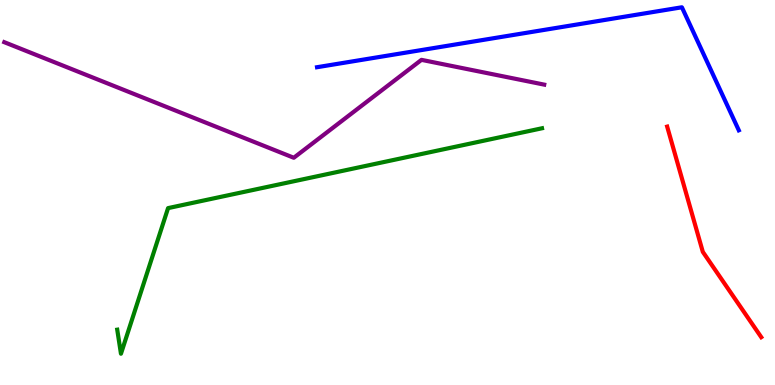[{'lines': ['blue', 'red'], 'intersections': []}, {'lines': ['green', 'red'], 'intersections': []}, {'lines': ['purple', 'red'], 'intersections': []}, {'lines': ['blue', 'green'], 'intersections': []}, {'lines': ['blue', 'purple'], 'intersections': []}, {'lines': ['green', 'purple'], 'intersections': []}]